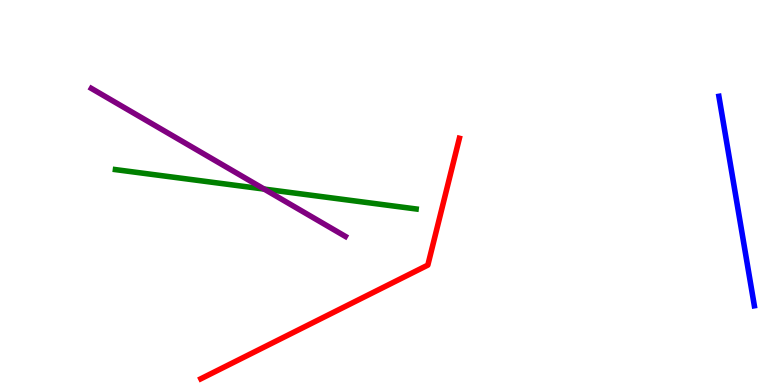[{'lines': ['blue', 'red'], 'intersections': []}, {'lines': ['green', 'red'], 'intersections': []}, {'lines': ['purple', 'red'], 'intersections': []}, {'lines': ['blue', 'green'], 'intersections': []}, {'lines': ['blue', 'purple'], 'intersections': []}, {'lines': ['green', 'purple'], 'intersections': [{'x': 3.41, 'y': 5.09}]}]